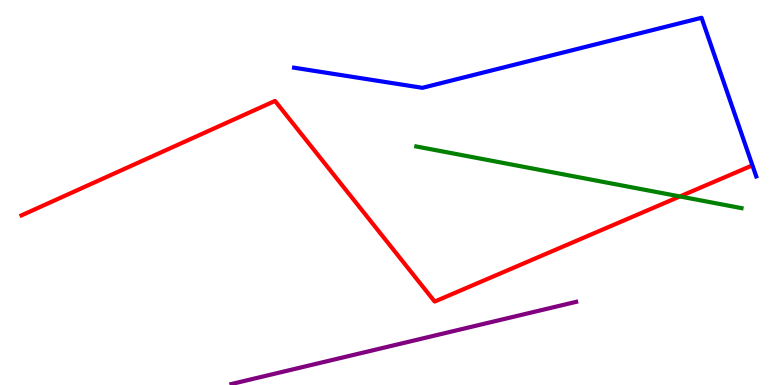[{'lines': ['blue', 'red'], 'intersections': []}, {'lines': ['green', 'red'], 'intersections': [{'x': 8.77, 'y': 4.9}]}, {'lines': ['purple', 'red'], 'intersections': []}, {'lines': ['blue', 'green'], 'intersections': []}, {'lines': ['blue', 'purple'], 'intersections': []}, {'lines': ['green', 'purple'], 'intersections': []}]